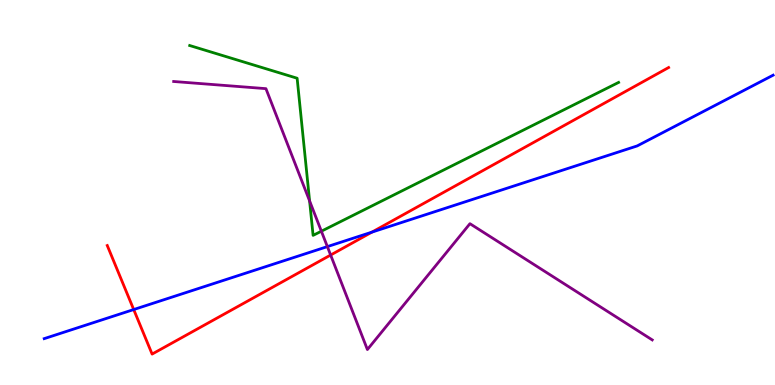[{'lines': ['blue', 'red'], 'intersections': [{'x': 1.73, 'y': 1.96}, {'x': 4.8, 'y': 3.97}]}, {'lines': ['green', 'red'], 'intersections': []}, {'lines': ['purple', 'red'], 'intersections': [{'x': 4.27, 'y': 3.38}]}, {'lines': ['blue', 'green'], 'intersections': []}, {'lines': ['blue', 'purple'], 'intersections': [{'x': 4.22, 'y': 3.59}]}, {'lines': ['green', 'purple'], 'intersections': [{'x': 3.99, 'y': 4.78}, {'x': 4.15, 'y': 3.99}]}]